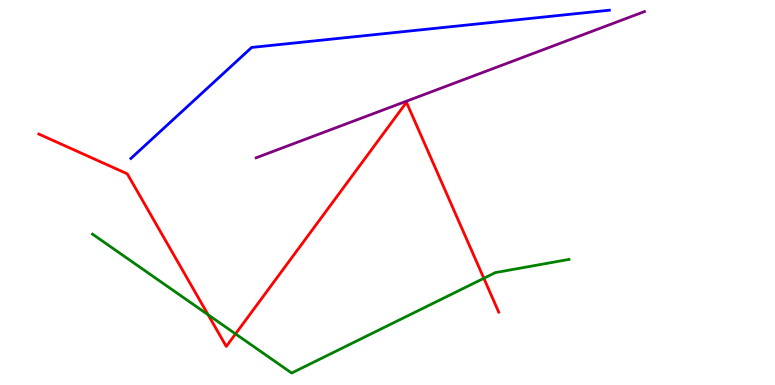[{'lines': ['blue', 'red'], 'intersections': []}, {'lines': ['green', 'red'], 'intersections': [{'x': 2.69, 'y': 1.82}, {'x': 3.04, 'y': 1.33}, {'x': 6.24, 'y': 2.77}]}, {'lines': ['purple', 'red'], 'intersections': []}, {'lines': ['blue', 'green'], 'intersections': []}, {'lines': ['blue', 'purple'], 'intersections': []}, {'lines': ['green', 'purple'], 'intersections': []}]